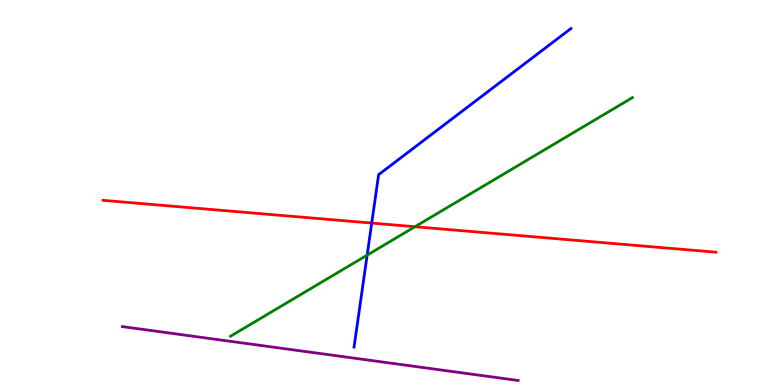[{'lines': ['blue', 'red'], 'intersections': [{'x': 4.8, 'y': 4.21}]}, {'lines': ['green', 'red'], 'intersections': [{'x': 5.35, 'y': 4.11}]}, {'lines': ['purple', 'red'], 'intersections': []}, {'lines': ['blue', 'green'], 'intersections': [{'x': 4.74, 'y': 3.37}]}, {'lines': ['blue', 'purple'], 'intersections': []}, {'lines': ['green', 'purple'], 'intersections': []}]